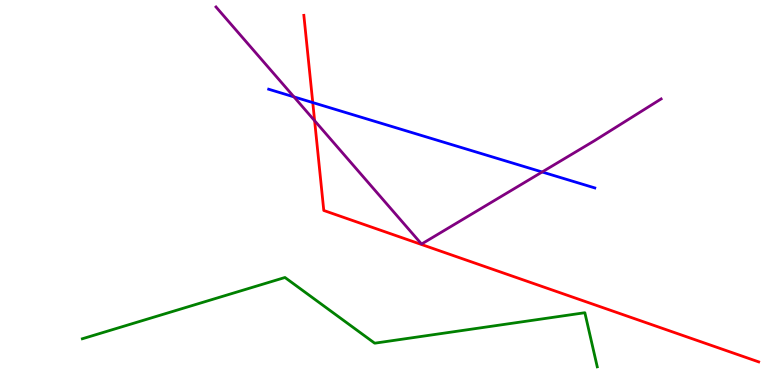[{'lines': ['blue', 'red'], 'intersections': [{'x': 4.04, 'y': 7.34}]}, {'lines': ['green', 'red'], 'intersections': []}, {'lines': ['purple', 'red'], 'intersections': [{'x': 4.06, 'y': 6.86}]}, {'lines': ['blue', 'green'], 'intersections': []}, {'lines': ['blue', 'purple'], 'intersections': [{'x': 3.79, 'y': 7.48}, {'x': 7.0, 'y': 5.53}]}, {'lines': ['green', 'purple'], 'intersections': []}]